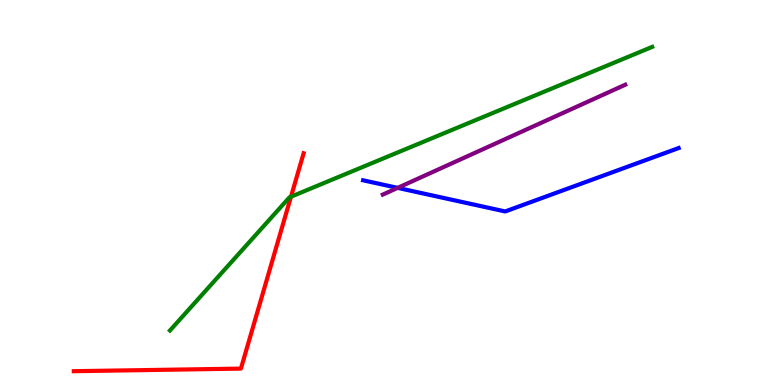[{'lines': ['blue', 'red'], 'intersections': []}, {'lines': ['green', 'red'], 'intersections': [{'x': 3.75, 'y': 4.89}]}, {'lines': ['purple', 'red'], 'intersections': []}, {'lines': ['blue', 'green'], 'intersections': []}, {'lines': ['blue', 'purple'], 'intersections': [{'x': 5.13, 'y': 5.12}]}, {'lines': ['green', 'purple'], 'intersections': []}]